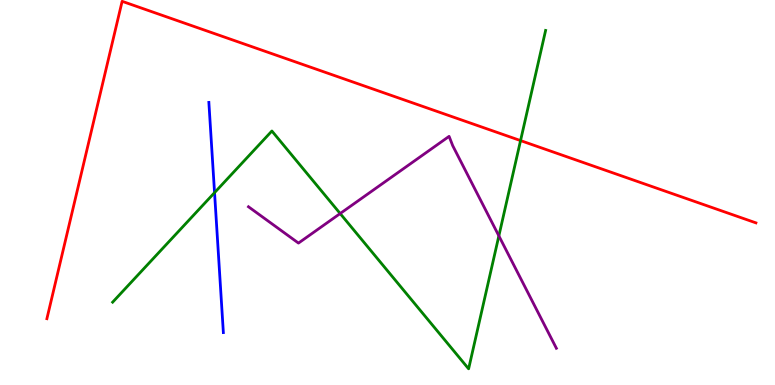[{'lines': ['blue', 'red'], 'intersections': []}, {'lines': ['green', 'red'], 'intersections': [{'x': 6.72, 'y': 6.35}]}, {'lines': ['purple', 'red'], 'intersections': []}, {'lines': ['blue', 'green'], 'intersections': [{'x': 2.77, 'y': 5.0}]}, {'lines': ['blue', 'purple'], 'intersections': []}, {'lines': ['green', 'purple'], 'intersections': [{'x': 4.39, 'y': 4.45}, {'x': 6.44, 'y': 3.87}]}]